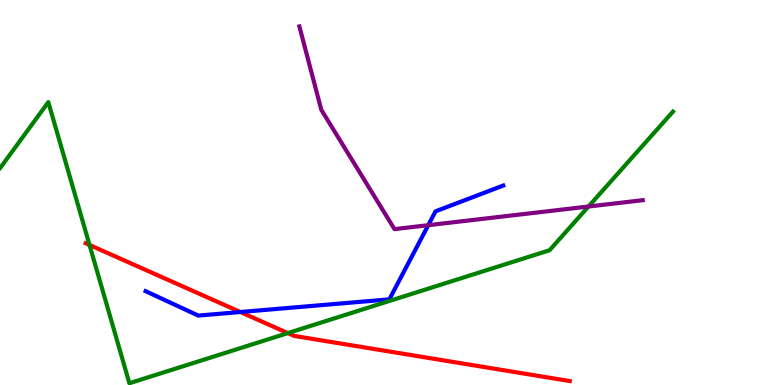[{'lines': ['blue', 'red'], 'intersections': [{'x': 3.1, 'y': 1.9}]}, {'lines': ['green', 'red'], 'intersections': [{'x': 1.16, 'y': 3.64}, {'x': 3.71, 'y': 1.35}]}, {'lines': ['purple', 'red'], 'intersections': []}, {'lines': ['blue', 'green'], 'intersections': []}, {'lines': ['blue', 'purple'], 'intersections': [{'x': 5.53, 'y': 4.15}]}, {'lines': ['green', 'purple'], 'intersections': [{'x': 7.59, 'y': 4.64}]}]